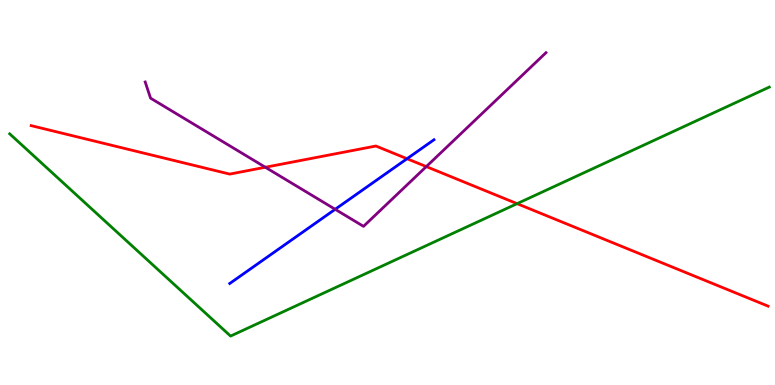[{'lines': ['blue', 'red'], 'intersections': [{'x': 5.25, 'y': 5.88}]}, {'lines': ['green', 'red'], 'intersections': [{'x': 6.67, 'y': 4.71}]}, {'lines': ['purple', 'red'], 'intersections': [{'x': 3.42, 'y': 5.66}, {'x': 5.5, 'y': 5.67}]}, {'lines': ['blue', 'green'], 'intersections': []}, {'lines': ['blue', 'purple'], 'intersections': [{'x': 4.32, 'y': 4.56}]}, {'lines': ['green', 'purple'], 'intersections': []}]